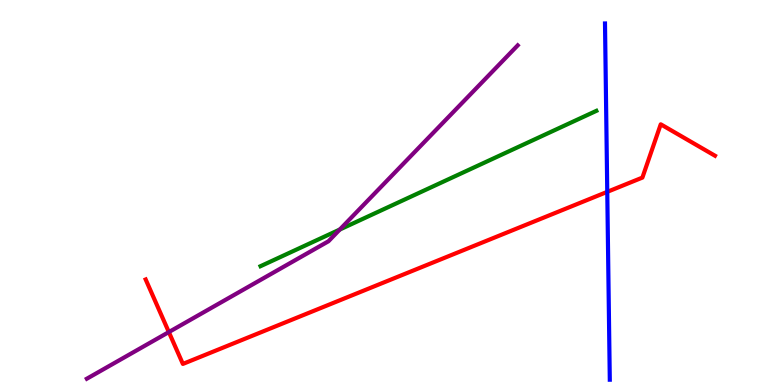[{'lines': ['blue', 'red'], 'intersections': [{'x': 7.84, 'y': 5.02}]}, {'lines': ['green', 'red'], 'intersections': []}, {'lines': ['purple', 'red'], 'intersections': [{'x': 2.18, 'y': 1.37}]}, {'lines': ['blue', 'green'], 'intersections': []}, {'lines': ['blue', 'purple'], 'intersections': []}, {'lines': ['green', 'purple'], 'intersections': [{'x': 4.38, 'y': 4.04}]}]